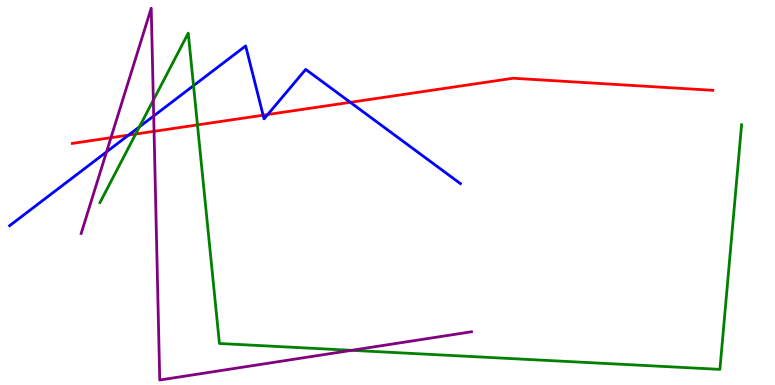[{'lines': ['blue', 'red'], 'intersections': [{'x': 1.66, 'y': 6.49}, {'x': 3.4, 'y': 7.01}, {'x': 3.45, 'y': 7.03}, {'x': 4.52, 'y': 7.34}]}, {'lines': ['green', 'red'], 'intersections': [{'x': 1.75, 'y': 6.52}, {'x': 2.55, 'y': 6.76}]}, {'lines': ['purple', 'red'], 'intersections': [{'x': 1.43, 'y': 6.42}, {'x': 1.99, 'y': 6.59}]}, {'lines': ['blue', 'green'], 'intersections': [{'x': 1.8, 'y': 6.71}, {'x': 2.5, 'y': 7.78}]}, {'lines': ['blue', 'purple'], 'intersections': [{'x': 1.37, 'y': 6.05}, {'x': 1.98, 'y': 6.99}]}, {'lines': ['green', 'purple'], 'intersections': [{'x': 1.98, 'y': 7.4}, {'x': 4.54, 'y': 0.901}]}]